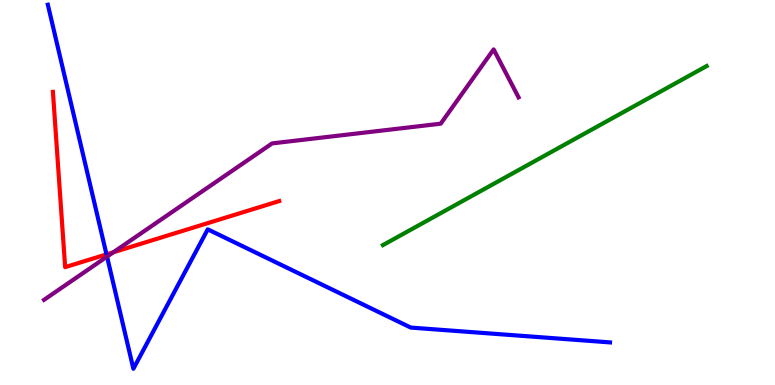[{'lines': ['blue', 'red'], 'intersections': [{'x': 1.37, 'y': 3.39}]}, {'lines': ['green', 'red'], 'intersections': []}, {'lines': ['purple', 'red'], 'intersections': [{'x': 1.46, 'y': 3.45}]}, {'lines': ['blue', 'green'], 'intersections': []}, {'lines': ['blue', 'purple'], 'intersections': [{'x': 1.38, 'y': 3.33}]}, {'lines': ['green', 'purple'], 'intersections': []}]